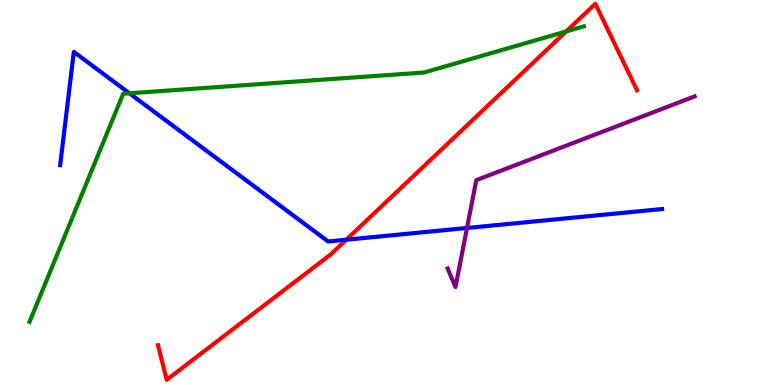[{'lines': ['blue', 'red'], 'intersections': [{'x': 4.47, 'y': 3.77}]}, {'lines': ['green', 'red'], 'intersections': [{'x': 7.31, 'y': 9.18}]}, {'lines': ['purple', 'red'], 'intersections': []}, {'lines': ['blue', 'green'], 'intersections': [{'x': 1.67, 'y': 7.58}]}, {'lines': ['blue', 'purple'], 'intersections': [{'x': 6.03, 'y': 4.08}]}, {'lines': ['green', 'purple'], 'intersections': []}]